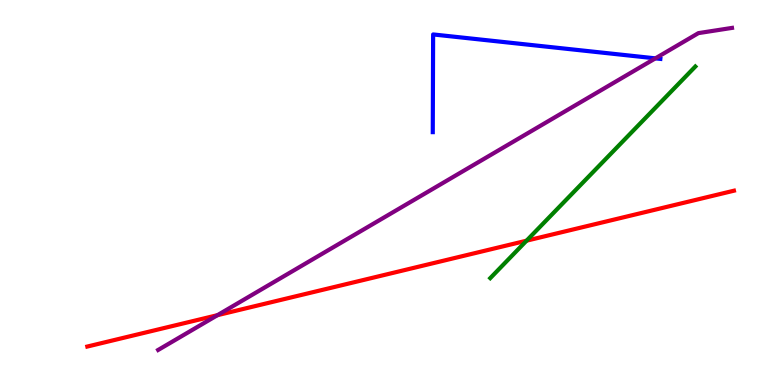[{'lines': ['blue', 'red'], 'intersections': []}, {'lines': ['green', 'red'], 'intersections': [{'x': 6.79, 'y': 3.75}]}, {'lines': ['purple', 'red'], 'intersections': [{'x': 2.81, 'y': 1.81}]}, {'lines': ['blue', 'green'], 'intersections': []}, {'lines': ['blue', 'purple'], 'intersections': [{'x': 8.46, 'y': 8.48}]}, {'lines': ['green', 'purple'], 'intersections': []}]